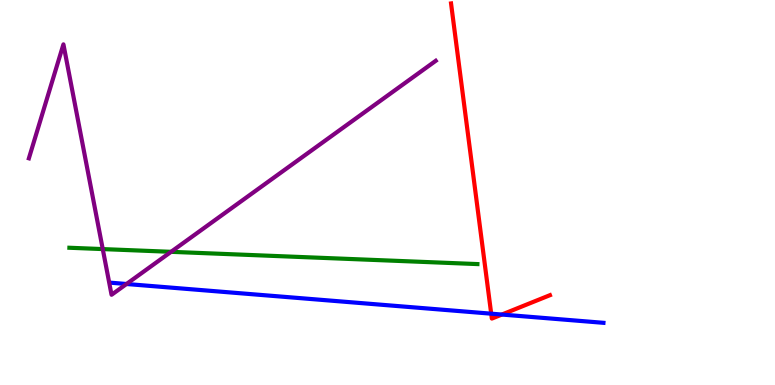[{'lines': ['blue', 'red'], 'intersections': [{'x': 6.34, 'y': 1.85}, {'x': 6.48, 'y': 1.83}]}, {'lines': ['green', 'red'], 'intersections': []}, {'lines': ['purple', 'red'], 'intersections': []}, {'lines': ['blue', 'green'], 'intersections': []}, {'lines': ['blue', 'purple'], 'intersections': [{'x': 1.63, 'y': 2.62}]}, {'lines': ['green', 'purple'], 'intersections': [{'x': 1.33, 'y': 3.53}, {'x': 2.21, 'y': 3.46}]}]